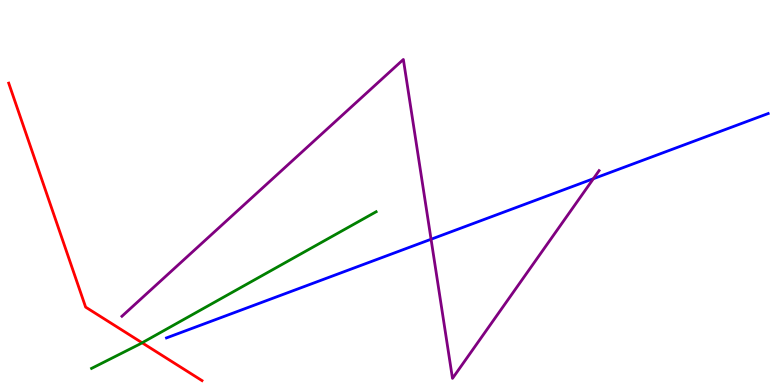[{'lines': ['blue', 'red'], 'intersections': []}, {'lines': ['green', 'red'], 'intersections': [{'x': 1.83, 'y': 1.1}]}, {'lines': ['purple', 'red'], 'intersections': []}, {'lines': ['blue', 'green'], 'intersections': []}, {'lines': ['blue', 'purple'], 'intersections': [{'x': 5.56, 'y': 3.79}, {'x': 7.66, 'y': 5.36}]}, {'lines': ['green', 'purple'], 'intersections': []}]